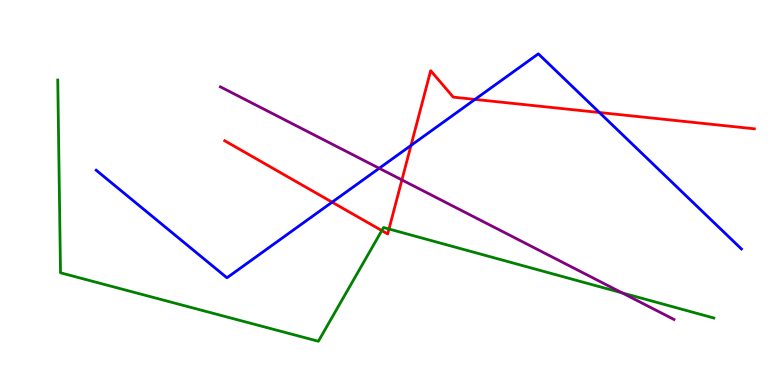[{'lines': ['blue', 'red'], 'intersections': [{'x': 4.29, 'y': 4.75}, {'x': 5.3, 'y': 6.22}, {'x': 6.13, 'y': 7.42}, {'x': 7.73, 'y': 7.08}]}, {'lines': ['green', 'red'], 'intersections': [{'x': 4.93, 'y': 4.01}, {'x': 5.02, 'y': 4.05}]}, {'lines': ['purple', 'red'], 'intersections': [{'x': 5.19, 'y': 5.33}]}, {'lines': ['blue', 'green'], 'intersections': []}, {'lines': ['blue', 'purple'], 'intersections': [{'x': 4.89, 'y': 5.63}]}, {'lines': ['green', 'purple'], 'intersections': [{'x': 8.03, 'y': 2.39}]}]